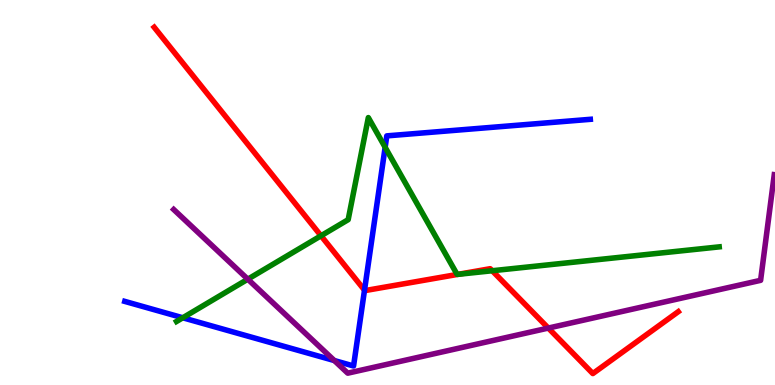[{'lines': ['blue', 'red'], 'intersections': [{'x': 4.7, 'y': 2.46}]}, {'lines': ['green', 'red'], 'intersections': [{'x': 4.14, 'y': 3.88}, {'x': 5.91, 'y': 2.87}, {'x': 6.35, 'y': 2.97}]}, {'lines': ['purple', 'red'], 'intersections': [{'x': 7.07, 'y': 1.48}]}, {'lines': ['blue', 'green'], 'intersections': [{'x': 2.36, 'y': 1.75}, {'x': 4.97, 'y': 6.17}]}, {'lines': ['blue', 'purple'], 'intersections': [{'x': 4.31, 'y': 0.635}]}, {'lines': ['green', 'purple'], 'intersections': [{'x': 3.2, 'y': 2.75}]}]